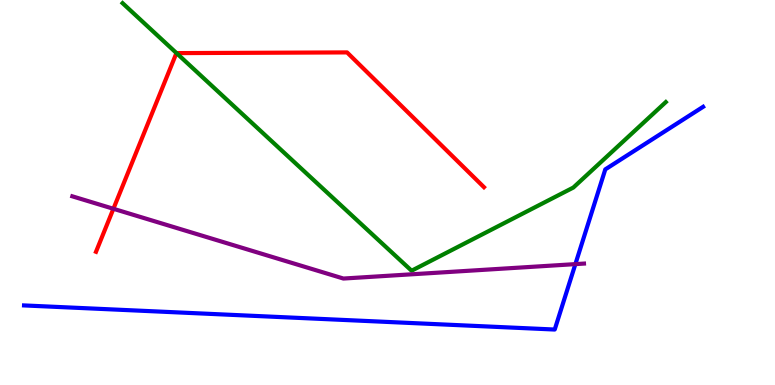[{'lines': ['blue', 'red'], 'intersections': []}, {'lines': ['green', 'red'], 'intersections': [{'x': 2.28, 'y': 8.62}]}, {'lines': ['purple', 'red'], 'intersections': [{'x': 1.46, 'y': 4.58}]}, {'lines': ['blue', 'green'], 'intersections': []}, {'lines': ['blue', 'purple'], 'intersections': [{'x': 7.42, 'y': 3.14}]}, {'lines': ['green', 'purple'], 'intersections': []}]